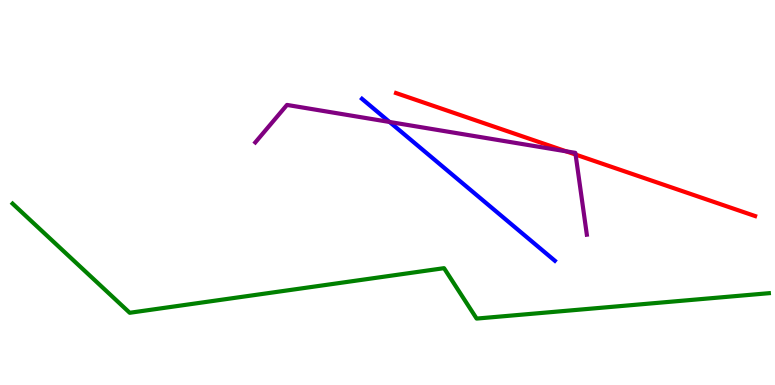[{'lines': ['blue', 'red'], 'intersections': []}, {'lines': ['green', 'red'], 'intersections': []}, {'lines': ['purple', 'red'], 'intersections': [{'x': 7.31, 'y': 6.07}, {'x': 7.43, 'y': 5.99}]}, {'lines': ['blue', 'green'], 'intersections': []}, {'lines': ['blue', 'purple'], 'intersections': [{'x': 5.03, 'y': 6.83}]}, {'lines': ['green', 'purple'], 'intersections': []}]